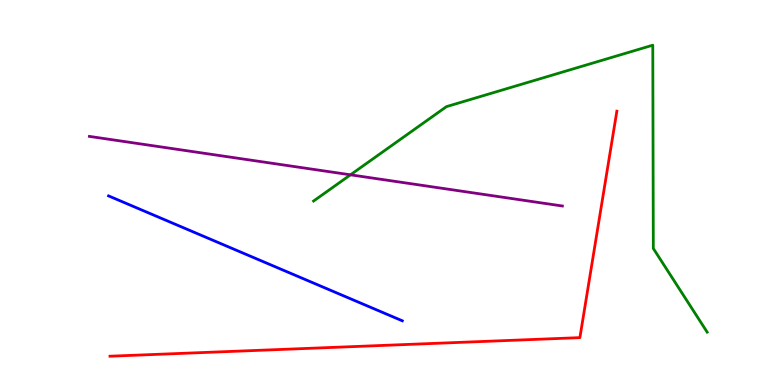[{'lines': ['blue', 'red'], 'intersections': []}, {'lines': ['green', 'red'], 'intersections': []}, {'lines': ['purple', 'red'], 'intersections': []}, {'lines': ['blue', 'green'], 'intersections': []}, {'lines': ['blue', 'purple'], 'intersections': []}, {'lines': ['green', 'purple'], 'intersections': [{'x': 4.52, 'y': 5.46}]}]